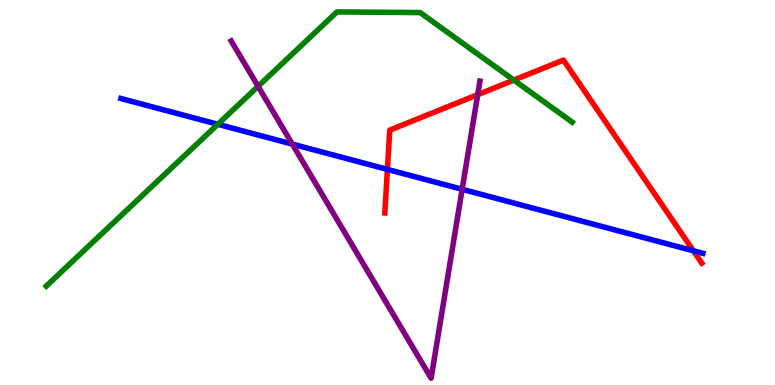[{'lines': ['blue', 'red'], 'intersections': [{'x': 5.0, 'y': 5.6}, {'x': 8.95, 'y': 3.49}]}, {'lines': ['green', 'red'], 'intersections': [{'x': 6.63, 'y': 7.92}]}, {'lines': ['purple', 'red'], 'intersections': [{'x': 6.16, 'y': 7.54}]}, {'lines': ['blue', 'green'], 'intersections': [{'x': 2.81, 'y': 6.77}]}, {'lines': ['blue', 'purple'], 'intersections': [{'x': 3.77, 'y': 6.26}, {'x': 5.96, 'y': 5.08}]}, {'lines': ['green', 'purple'], 'intersections': [{'x': 3.33, 'y': 7.76}]}]